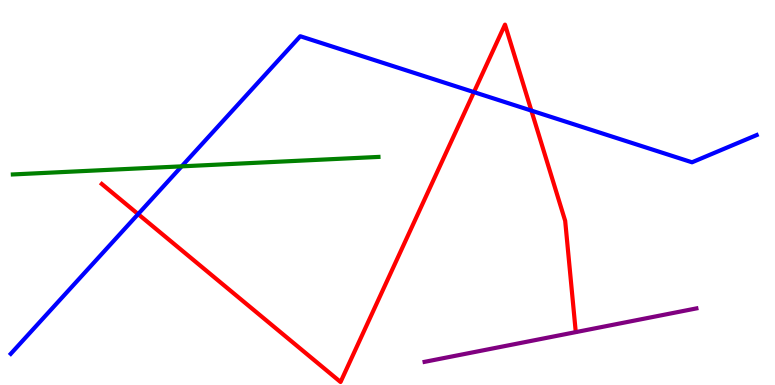[{'lines': ['blue', 'red'], 'intersections': [{'x': 1.78, 'y': 4.44}, {'x': 6.12, 'y': 7.61}, {'x': 6.86, 'y': 7.13}]}, {'lines': ['green', 'red'], 'intersections': []}, {'lines': ['purple', 'red'], 'intersections': []}, {'lines': ['blue', 'green'], 'intersections': [{'x': 2.34, 'y': 5.68}]}, {'lines': ['blue', 'purple'], 'intersections': []}, {'lines': ['green', 'purple'], 'intersections': []}]